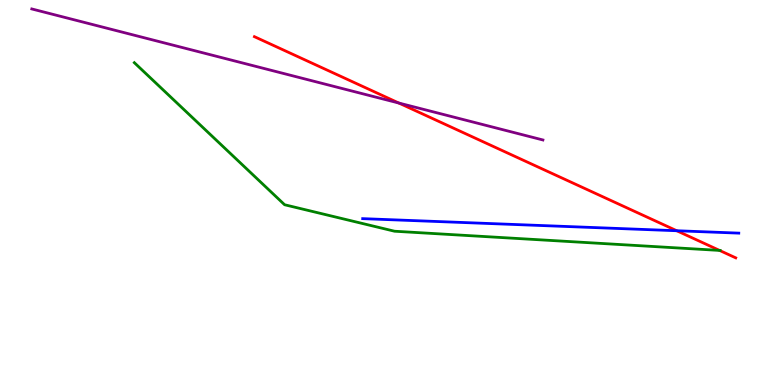[{'lines': ['blue', 'red'], 'intersections': [{'x': 8.73, 'y': 4.01}]}, {'lines': ['green', 'red'], 'intersections': [{'x': 9.28, 'y': 3.5}]}, {'lines': ['purple', 'red'], 'intersections': [{'x': 5.15, 'y': 7.32}]}, {'lines': ['blue', 'green'], 'intersections': []}, {'lines': ['blue', 'purple'], 'intersections': []}, {'lines': ['green', 'purple'], 'intersections': []}]